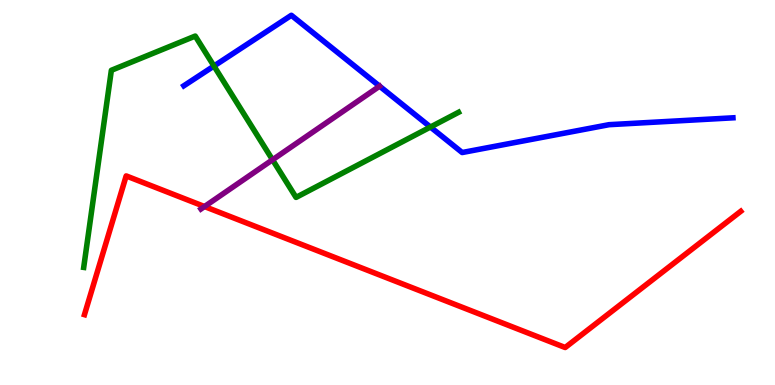[{'lines': ['blue', 'red'], 'intersections': []}, {'lines': ['green', 'red'], 'intersections': []}, {'lines': ['purple', 'red'], 'intersections': [{'x': 2.64, 'y': 4.64}]}, {'lines': ['blue', 'green'], 'intersections': [{'x': 2.76, 'y': 8.28}, {'x': 5.55, 'y': 6.7}]}, {'lines': ['blue', 'purple'], 'intersections': []}, {'lines': ['green', 'purple'], 'intersections': [{'x': 3.52, 'y': 5.85}]}]